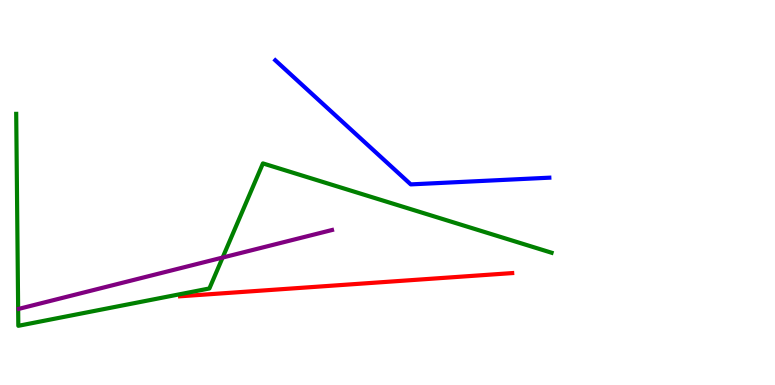[{'lines': ['blue', 'red'], 'intersections': []}, {'lines': ['green', 'red'], 'intersections': []}, {'lines': ['purple', 'red'], 'intersections': []}, {'lines': ['blue', 'green'], 'intersections': []}, {'lines': ['blue', 'purple'], 'intersections': []}, {'lines': ['green', 'purple'], 'intersections': [{'x': 2.87, 'y': 3.31}]}]